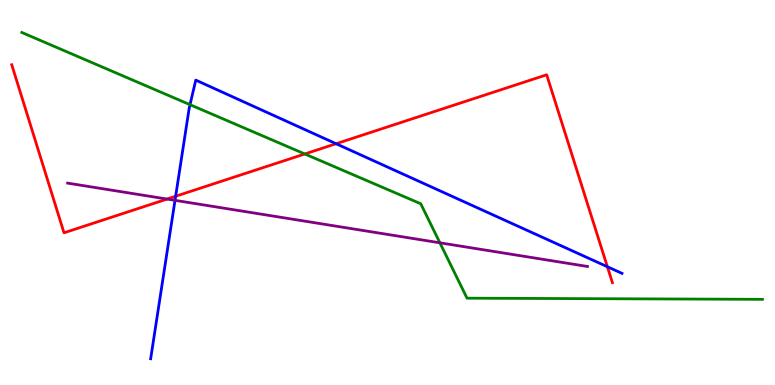[{'lines': ['blue', 'red'], 'intersections': [{'x': 2.27, 'y': 4.9}, {'x': 4.34, 'y': 6.27}, {'x': 7.84, 'y': 3.07}]}, {'lines': ['green', 'red'], 'intersections': [{'x': 3.93, 'y': 6.0}]}, {'lines': ['purple', 'red'], 'intersections': [{'x': 2.16, 'y': 4.83}]}, {'lines': ['blue', 'green'], 'intersections': [{'x': 2.45, 'y': 7.28}]}, {'lines': ['blue', 'purple'], 'intersections': [{'x': 2.26, 'y': 4.8}]}, {'lines': ['green', 'purple'], 'intersections': [{'x': 5.68, 'y': 3.69}]}]